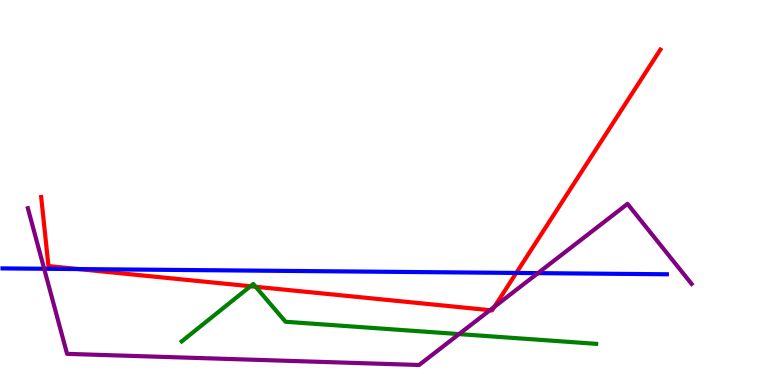[{'lines': ['blue', 'red'], 'intersections': [{'x': 1.01, 'y': 3.01}, {'x': 6.66, 'y': 2.91}]}, {'lines': ['green', 'red'], 'intersections': [{'x': 3.23, 'y': 2.56}, {'x': 3.3, 'y': 2.55}]}, {'lines': ['purple', 'red'], 'intersections': [{'x': 6.32, 'y': 1.94}, {'x': 6.38, 'y': 2.03}]}, {'lines': ['blue', 'green'], 'intersections': []}, {'lines': ['blue', 'purple'], 'intersections': [{'x': 0.57, 'y': 3.02}, {'x': 6.94, 'y': 2.91}]}, {'lines': ['green', 'purple'], 'intersections': [{'x': 5.92, 'y': 1.32}]}]